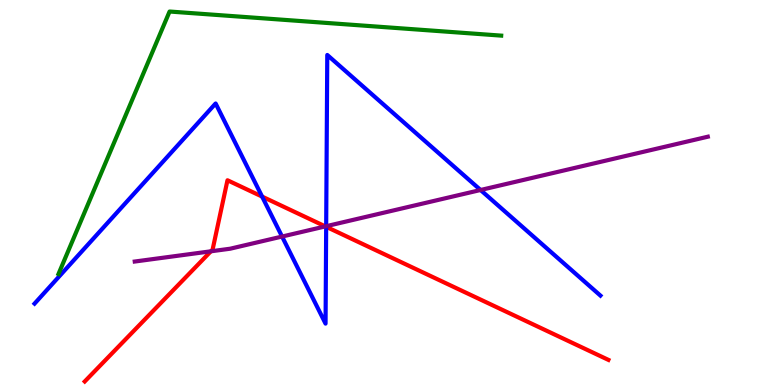[{'lines': ['blue', 'red'], 'intersections': [{'x': 3.38, 'y': 4.89}, {'x': 4.21, 'y': 4.11}]}, {'lines': ['green', 'red'], 'intersections': []}, {'lines': ['purple', 'red'], 'intersections': [{'x': 2.72, 'y': 3.47}, {'x': 4.2, 'y': 4.12}]}, {'lines': ['blue', 'green'], 'intersections': []}, {'lines': ['blue', 'purple'], 'intersections': [{'x': 3.64, 'y': 3.86}, {'x': 4.21, 'y': 4.12}, {'x': 6.2, 'y': 5.06}]}, {'lines': ['green', 'purple'], 'intersections': []}]